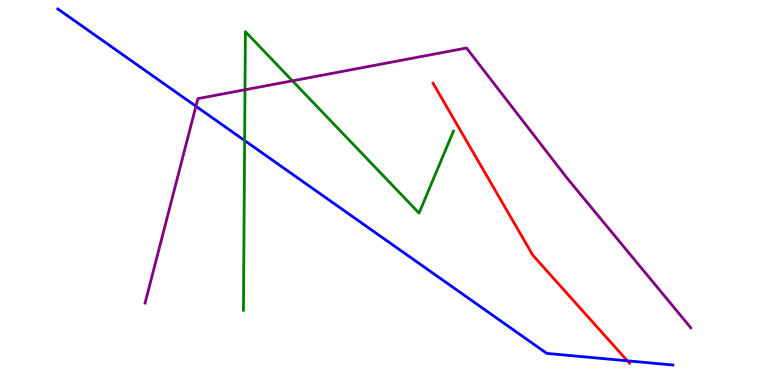[{'lines': ['blue', 'red'], 'intersections': [{'x': 8.09, 'y': 0.628}]}, {'lines': ['green', 'red'], 'intersections': []}, {'lines': ['purple', 'red'], 'intersections': []}, {'lines': ['blue', 'green'], 'intersections': [{'x': 3.16, 'y': 6.35}]}, {'lines': ['blue', 'purple'], 'intersections': [{'x': 2.53, 'y': 7.24}]}, {'lines': ['green', 'purple'], 'intersections': [{'x': 3.16, 'y': 7.67}, {'x': 3.77, 'y': 7.9}]}]